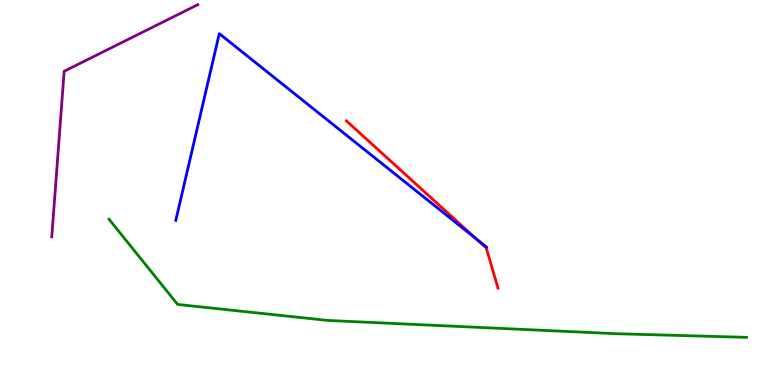[{'lines': ['blue', 'red'], 'intersections': [{'x': 6.15, 'y': 3.79}]}, {'lines': ['green', 'red'], 'intersections': []}, {'lines': ['purple', 'red'], 'intersections': []}, {'lines': ['blue', 'green'], 'intersections': []}, {'lines': ['blue', 'purple'], 'intersections': []}, {'lines': ['green', 'purple'], 'intersections': []}]